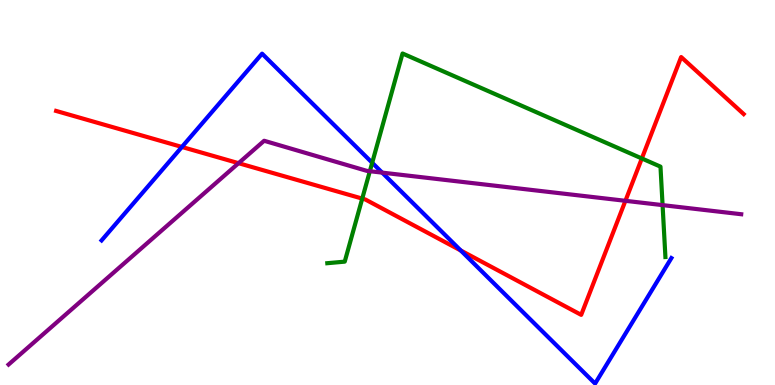[{'lines': ['blue', 'red'], 'intersections': [{'x': 2.35, 'y': 6.18}, {'x': 5.95, 'y': 3.49}]}, {'lines': ['green', 'red'], 'intersections': [{'x': 4.67, 'y': 4.84}, {'x': 8.28, 'y': 5.88}]}, {'lines': ['purple', 'red'], 'intersections': [{'x': 3.08, 'y': 5.76}, {'x': 8.07, 'y': 4.78}]}, {'lines': ['blue', 'green'], 'intersections': [{'x': 4.8, 'y': 5.77}]}, {'lines': ['blue', 'purple'], 'intersections': [{'x': 4.93, 'y': 5.52}]}, {'lines': ['green', 'purple'], 'intersections': [{'x': 4.77, 'y': 5.55}, {'x': 8.55, 'y': 4.67}]}]